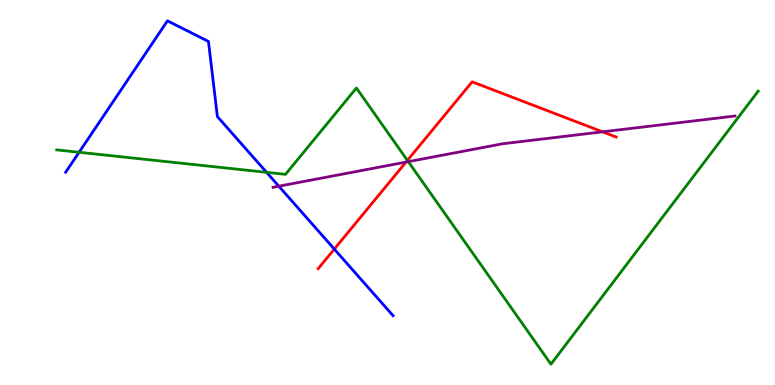[{'lines': ['blue', 'red'], 'intersections': [{'x': 4.31, 'y': 3.53}]}, {'lines': ['green', 'red'], 'intersections': [{'x': 5.26, 'y': 5.83}]}, {'lines': ['purple', 'red'], 'intersections': [{'x': 5.24, 'y': 5.79}, {'x': 7.77, 'y': 6.58}]}, {'lines': ['blue', 'green'], 'intersections': [{'x': 1.02, 'y': 6.04}, {'x': 3.44, 'y': 5.52}]}, {'lines': ['blue', 'purple'], 'intersections': [{'x': 3.6, 'y': 5.16}]}, {'lines': ['green', 'purple'], 'intersections': [{'x': 5.27, 'y': 5.8}]}]